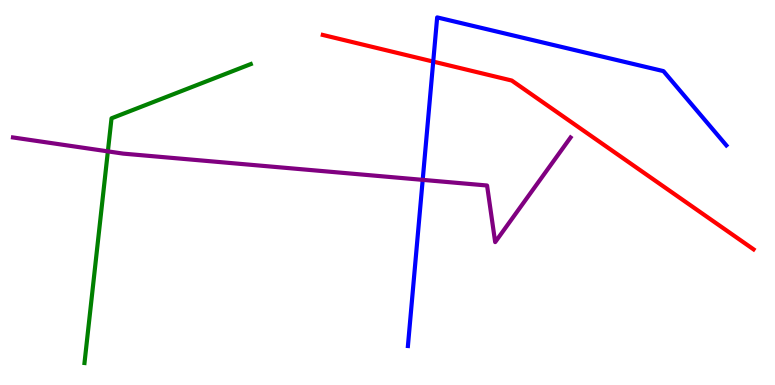[{'lines': ['blue', 'red'], 'intersections': [{'x': 5.59, 'y': 8.4}]}, {'lines': ['green', 'red'], 'intersections': []}, {'lines': ['purple', 'red'], 'intersections': []}, {'lines': ['blue', 'green'], 'intersections': []}, {'lines': ['blue', 'purple'], 'intersections': [{'x': 5.45, 'y': 5.33}]}, {'lines': ['green', 'purple'], 'intersections': [{'x': 1.39, 'y': 6.07}]}]